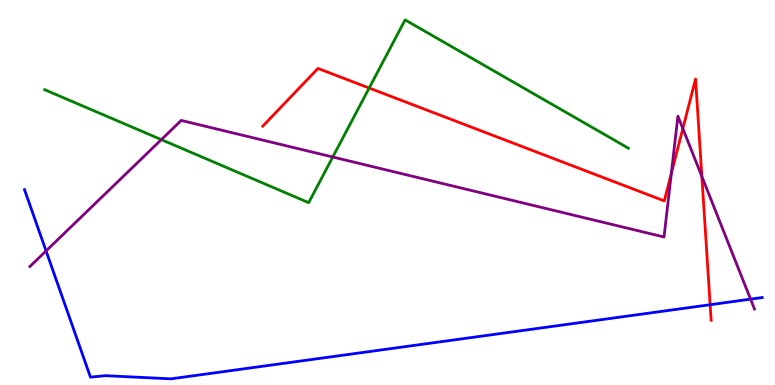[{'lines': ['blue', 'red'], 'intersections': [{'x': 9.16, 'y': 2.09}]}, {'lines': ['green', 'red'], 'intersections': [{'x': 4.76, 'y': 7.71}]}, {'lines': ['purple', 'red'], 'intersections': [{'x': 8.66, 'y': 5.5}, {'x': 8.81, 'y': 6.66}, {'x': 9.06, 'y': 5.42}]}, {'lines': ['blue', 'green'], 'intersections': []}, {'lines': ['blue', 'purple'], 'intersections': [{'x': 0.594, 'y': 3.48}, {'x': 9.68, 'y': 2.23}]}, {'lines': ['green', 'purple'], 'intersections': [{'x': 2.08, 'y': 6.37}, {'x': 4.29, 'y': 5.92}]}]